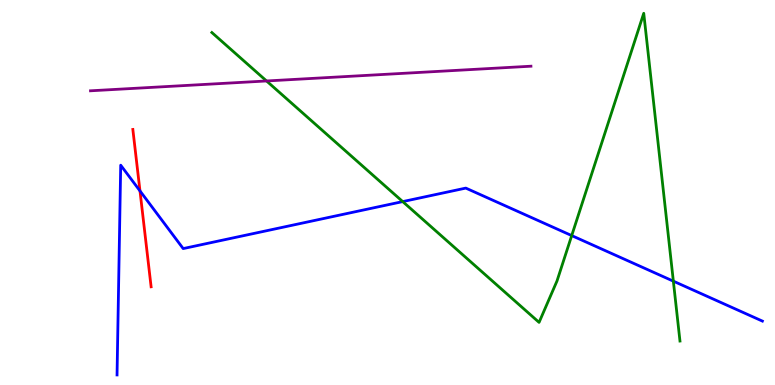[{'lines': ['blue', 'red'], 'intersections': [{'x': 1.81, 'y': 5.04}]}, {'lines': ['green', 'red'], 'intersections': []}, {'lines': ['purple', 'red'], 'intersections': []}, {'lines': ['blue', 'green'], 'intersections': [{'x': 5.2, 'y': 4.76}, {'x': 7.38, 'y': 3.88}, {'x': 8.69, 'y': 2.7}]}, {'lines': ['blue', 'purple'], 'intersections': []}, {'lines': ['green', 'purple'], 'intersections': [{'x': 3.44, 'y': 7.9}]}]